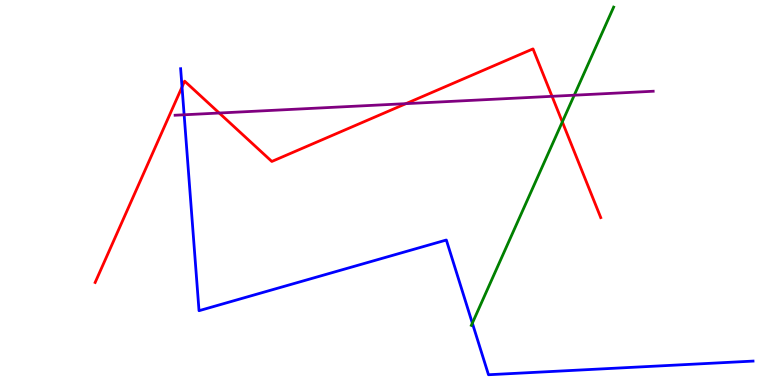[{'lines': ['blue', 'red'], 'intersections': [{'x': 2.35, 'y': 7.74}]}, {'lines': ['green', 'red'], 'intersections': [{'x': 7.26, 'y': 6.83}]}, {'lines': ['purple', 'red'], 'intersections': [{'x': 2.83, 'y': 7.06}, {'x': 5.24, 'y': 7.31}, {'x': 7.12, 'y': 7.5}]}, {'lines': ['blue', 'green'], 'intersections': [{'x': 6.09, 'y': 1.61}]}, {'lines': ['blue', 'purple'], 'intersections': [{'x': 2.38, 'y': 7.02}]}, {'lines': ['green', 'purple'], 'intersections': [{'x': 7.41, 'y': 7.53}]}]